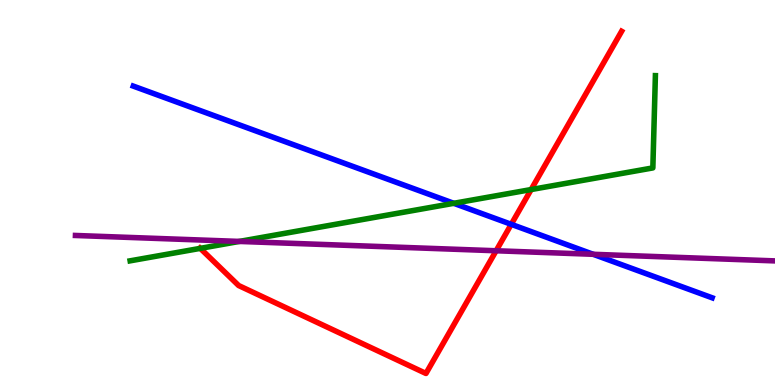[{'lines': ['blue', 'red'], 'intersections': [{'x': 6.6, 'y': 4.17}]}, {'lines': ['green', 'red'], 'intersections': [{'x': 2.58, 'y': 3.55}, {'x': 6.85, 'y': 5.08}]}, {'lines': ['purple', 'red'], 'intersections': [{'x': 6.4, 'y': 3.49}]}, {'lines': ['blue', 'green'], 'intersections': [{'x': 5.86, 'y': 4.72}]}, {'lines': ['blue', 'purple'], 'intersections': [{'x': 7.65, 'y': 3.4}]}, {'lines': ['green', 'purple'], 'intersections': [{'x': 3.09, 'y': 3.73}]}]